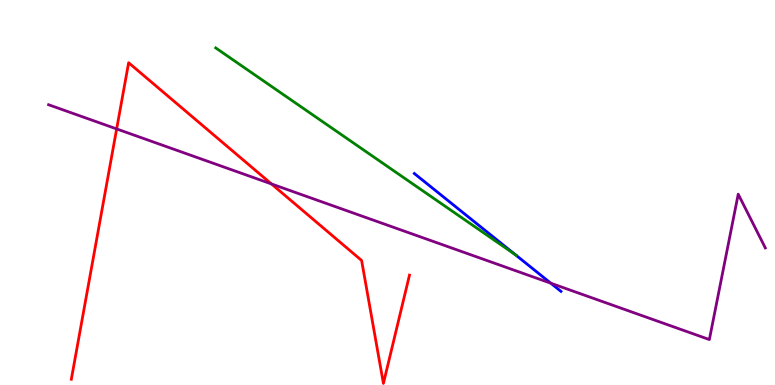[{'lines': ['blue', 'red'], 'intersections': []}, {'lines': ['green', 'red'], 'intersections': []}, {'lines': ['purple', 'red'], 'intersections': [{'x': 1.51, 'y': 6.65}, {'x': 3.5, 'y': 5.22}]}, {'lines': ['blue', 'green'], 'intersections': [{'x': 6.65, 'y': 3.39}]}, {'lines': ['blue', 'purple'], 'intersections': [{'x': 7.11, 'y': 2.64}]}, {'lines': ['green', 'purple'], 'intersections': []}]